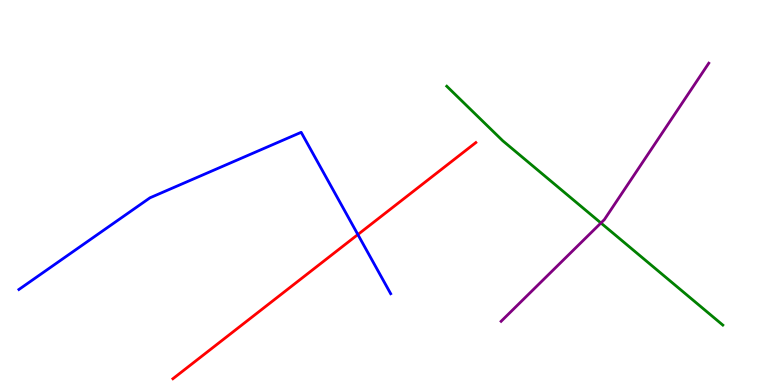[{'lines': ['blue', 'red'], 'intersections': [{'x': 4.62, 'y': 3.91}]}, {'lines': ['green', 'red'], 'intersections': []}, {'lines': ['purple', 'red'], 'intersections': []}, {'lines': ['blue', 'green'], 'intersections': []}, {'lines': ['blue', 'purple'], 'intersections': []}, {'lines': ['green', 'purple'], 'intersections': [{'x': 7.75, 'y': 4.21}]}]